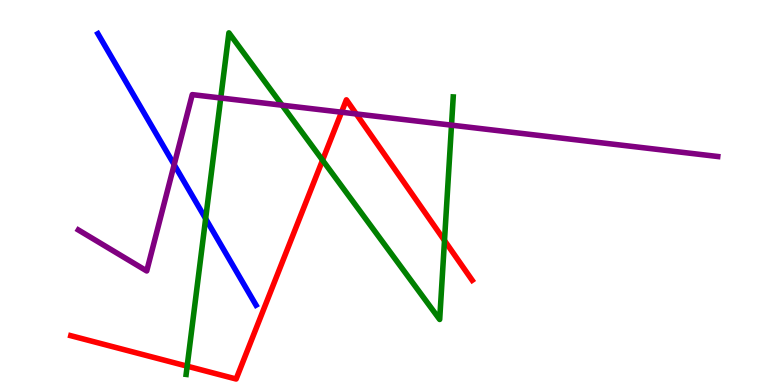[{'lines': ['blue', 'red'], 'intersections': []}, {'lines': ['green', 'red'], 'intersections': [{'x': 2.42, 'y': 0.489}, {'x': 4.16, 'y': 5.84}, {'x': 5.74, 'y': 3.75}]}, {'lines': ['purple', 'red'], 'intersections': [{'x': 4.41, 'y': 7.09}, {'x': 4.6, 'y': 7.04}]}, {'lines': ['blue', 'green'], 'intersections': [{'x': 2.65, 'y': 4.32}]}, {'lines': ['blue', 'purple'], 'intersections': [{'x': 2.25, 'y': 5.72}]}, {'lines': ['green', 'purple'], 'intersections': [{'x': 2.85, 'y': 7.46}, {'x': 3.64, 'y': 7.27}, {'x': 5.83, 'y': 6.75}]}]